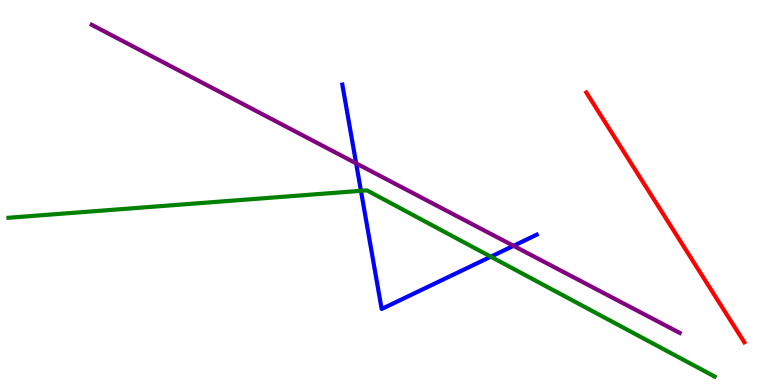[{'lines': ['blue', 'red'], 'intersections': []}, {'lines': ['green', 'red'], 'intersections': []}, {'lines': ['purple', 'red'], 'intersections': []}, {'lines': ['blue', 'green'], 'intersections': [{'x': 4.66, 'y': 5.04}, {'x': 6.33, 'y': 3.33}]}, {'lines': ['blue', 'purple'], 'intersections': [{'x': 4.6, 'y': 5.76}, {'x': 6.63, 'y': 3.62}]}, {'lines': ['green', 'purple'], 'intersections': []}]